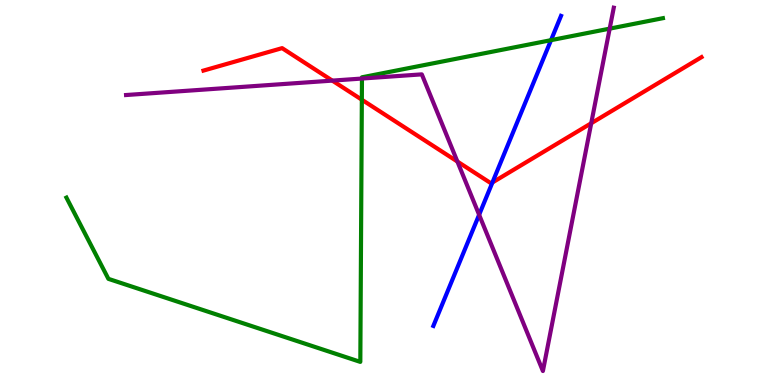[{'lines': ['blue', 'red'], 'intersections': [{'x': 6.35, 'y': 5.26}]}, {'lines': ['green', 'red'], 'intersections': [{'x': 4.67, 'y': 7.41}]}, {'lines': ['purple', 'red'], 'intersections': [{'x': 4.29, 'y': 7.91}, {'x': 5.9, 'y': 5.8}, {'x': 7.63, 'y': 6.8}]}, {'lines': ['blue', 'green'], 'intersections': [{'x': 7.11, 'y': 8.96}]}, {'lines': ['blue', 'purple'], 'intersections': [{'x': 6.18, 'y': 4.42}]}, {'lines': ['green', 'purple'], 'intersections': [{'x': 4.67, 'y': 7.96}, {'x': 7.87, 'y': 9.26}]}]